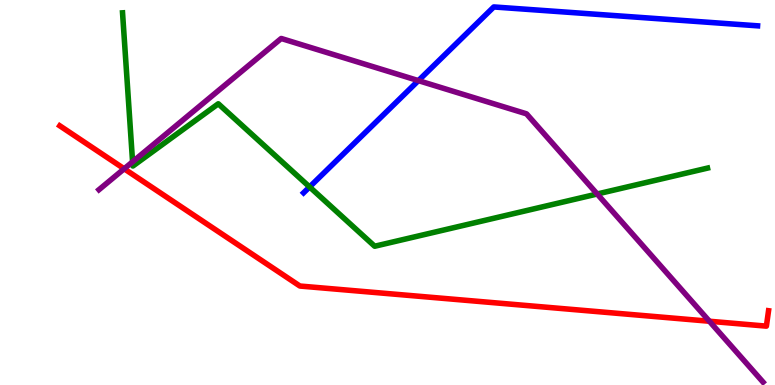[{'lines': ['blue', 'red'], 'intersections': []}, {'lines': ['green', 'red'], 'intersections': []}, {'lines': ['purple', 'red'], 'intersections': [{'x': 1.6, 'y': 5.62}, {'x': 9.15, 'y': 1.66}]}, {'lines': ['blue', 'green'], 'intersections': [{'x': 3.99, 'y': 5.14}]}, {'lines': ['blue', 'purple'], 'intersections': [{'x': 5.4, 'y': 7.91}]}, {'lines': ['green', 'purple'], 'intersections': [{'x': 1.71, 'y': 5.8}, {'x': 7.71, 'y': 4.96}]}]